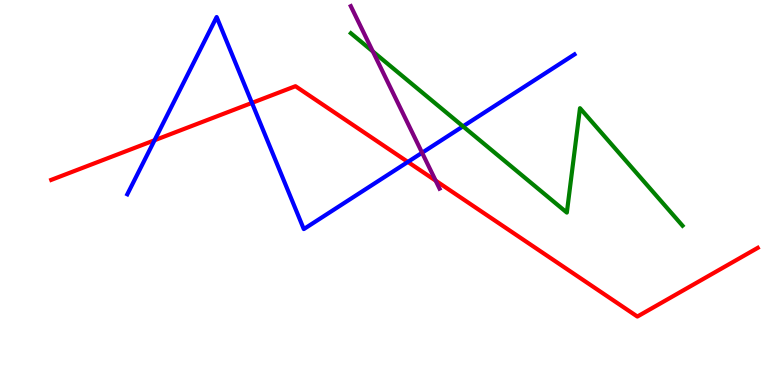[{'lines': ['blue', 'red'], 'intersections': [{'x': 1.99, 'y': 6.36}, {'x': 3.25, 'y': 7.33}, {'x': 5.26, 'y': 5.79}]}, {'lines': ['green', 'red'], 'intersections': []}, {'lines': ['purple', 'red'], 'intersections': [{'x': 5.62, 'y': 5.31}]}, {'lines': ['blue', 'green'], 'intersections': [{'x': 5.97, 'y': 6.72}]}, {'lines': ['blue', 'purple'], 'intersections': [{'x': 5.45, 'y': 6.03}]}, {'lines': ['green', 'purple'], 'intersections': [{'x': 4.81, 'y': 8.66}]}]